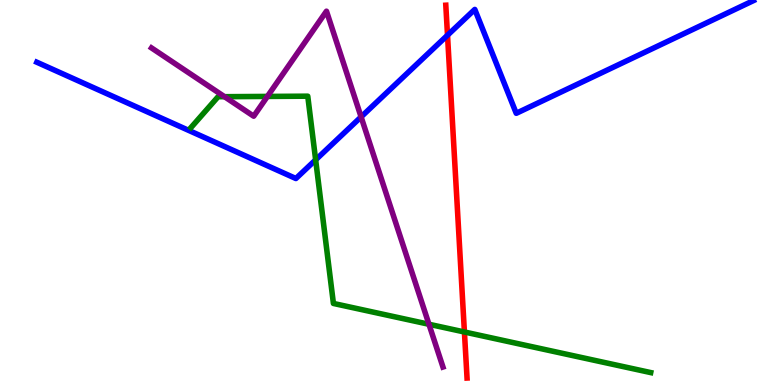[{'lines': ['blue', 'red'], 'intersections': [{'x': 5.77, 'y': 9.09}]}, {'lines': ['green', 'red'], 'intersections': [{'x': 5.99, 'y': 1.38}]}, {'lines': ['purple', 'red'], 'intersections': []}, {'lines': ['blue', 'green'], 'intersections': [{'x': 4.07, 'y': 5.85}]}, {'lines': ['blue', 'purple'], 'intersections': [{'x': 4.66, 'y': 6.96}]}, {'lines': ['green', 'purple'], 'intersections': [{'x': 2.9, 'y': 7.49}, {'x': 3.45, 'y': 7.5}, {'x': 5.53, 'y': 1.58}]}]